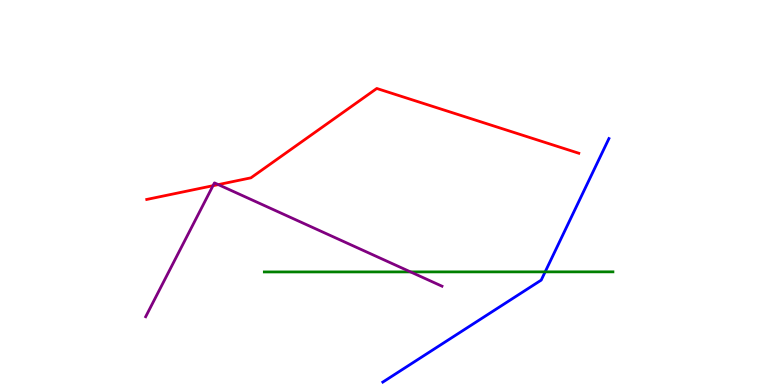[{'lines': ['blue', 'red'], 'intersections': []}, {'lines': ['green', 'red'], 'intersections': []}, {'lines': ['purple', 'red'], 'intersections': [{'x': 2.75, 'y': 5.18}, {'x': 2.82, 'y': 5.2}]}, {'lines': ['blue', 'green'], 'intersections': [{'x': 7.03, 'y': 2.94}]}, {'lines': ['blue', 'purple'], 'intersections': []}, {'lines': ['green', 'purple'], 'intersections': [{'x': 5.3, 'y': 2.94}]}]